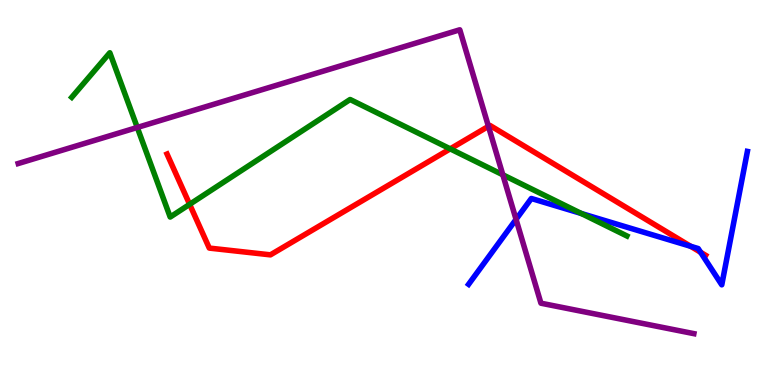[{'lines': ['blue', 'red'], 'intersections': [{'x': 8.91, 'y': 3.6}, {'x': 9.04, 'y': 3.45}]}, {'lines': ['green', 'red'], 'intersections': [{'x': 2.45, 'y': 4.69}, {'x': 5.81, 'y': 6.13}]}, {'lines': ['purple', 'red'], 'intersections': [{'x': 6.3, 'y': 6.72}]}, {'lines': ['blue', 'green'], 'intersections': [{'x': 7.5, 'y': 4.45}]}, {'lines': ['blue', 'purple'], 'intersections': [{'x': 6.66, 'y': 4.3}]}, {'lines': ['green', 'purple'], 'intersections': [{'x': 1.77, 'y': 6.69}, {'x': 6.49, 'y': 5.46}]}]